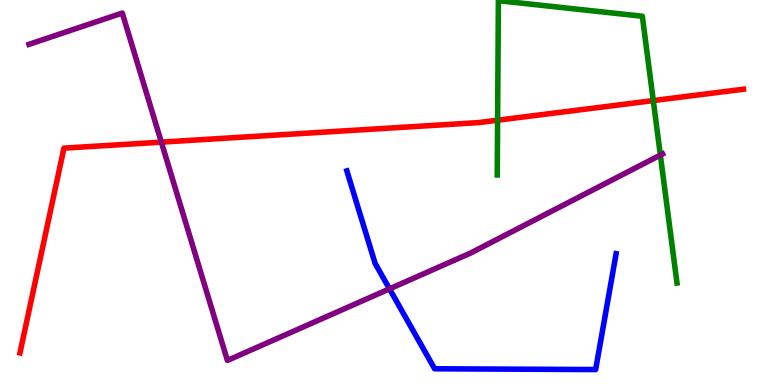[{'lines': ['blue', 'red'], 'intersections': []}, {'lines': ['green', 'red'], 'intersections': [{'x': 6.42, 'y': 6.88}, {'x': 8.43, 'y': 7.39}]}, {'lines': ['purple', 'red'], 'intersections': [{'x': 2.08, 'y': 6.31}]}, {'lines': ['blue', 'green'], 'intersections': []}, {'lines': ['blue', 'purple'], 'intersections': [{'x': 5.03, 'y': 2.5}]}, {'lines': ['green', 'purple'], 'intersections': [{'x': 8.52, 'y': 5.97}]}]